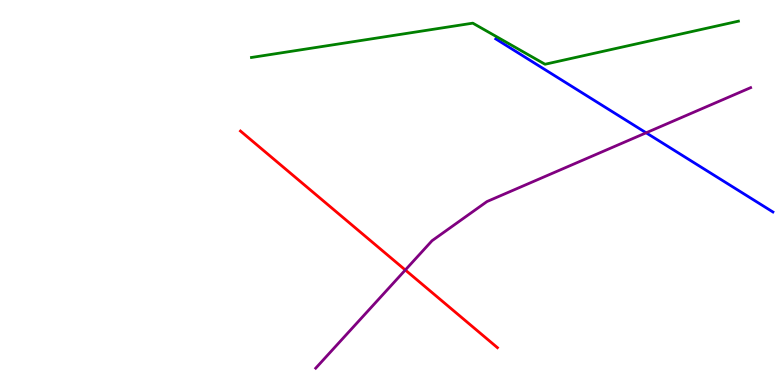[{'lines': ['blue', 'red'], 'intersections': []}, {'lines': ['green', 'red'], 'intersections': []}, {'lines': ['purple', 'red'], 'intersections': [{'x': 5.23, 'y': 2.99}]}, {'lines': ['blue', 'green'], 'intersections': []}, {'lines': ['blue', 'purple'], 'intersections': [{'x': 8.34, 'y': 6.55}]}, {'lines': ['green', 'purple'], 'intersections': []}]